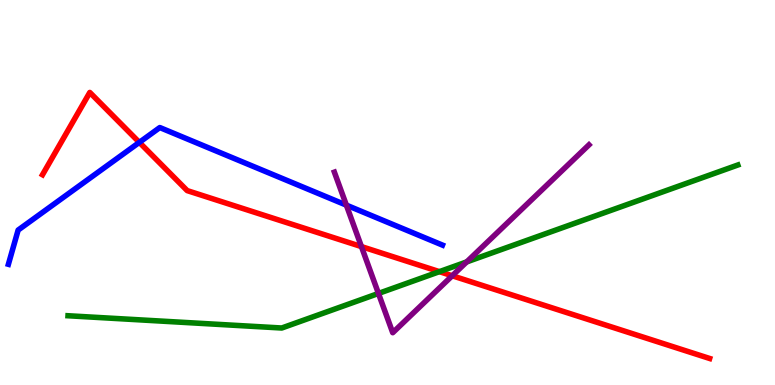[{'lines': ['blue', 'red'], 'intersections': [{'x': 1.8, 'y': 6.3}]}, {'lines': ['green', 'red'], 'intersections': [{'x': 5.67, 'y': 2.94}]}, {'lines': ['purple', 'red'], 'intersections': [{'x': 4.66, 'y': 3.59}, {'x': 5.84, 'y': 2.84}]}, {'lines': ['blue', 'green'], 'intersections': []}, {'lines': ['blue', 'purple'], 'intersections': [{'x': 4.47, 'y': 4.67}]}, {'lines': ['green', 'purple'], 'intersections': [{'x': 4.88, 'y': 2.38}, {'x': 6.02, 'y': 3.2}]}]